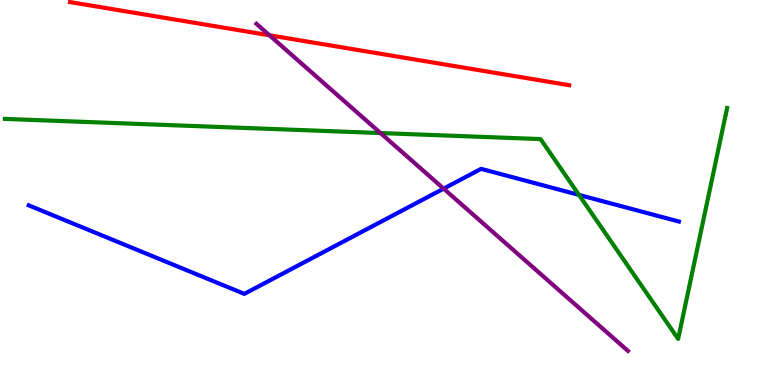[{'lines': ['blue', 'red'], 'intersections': []}, {'lines': ['green', 'red'], 'intersections': []}, {'lines': ['purple', 'red'], 'intersections': [{'x': 3.48, 'y': 9.08}]}, {'lines': ['blue', 'green'], 'intersections': [{'x': 7.47, 'y': 4.94}]}, {'lines': ['blue', 'purple'], 'intersections': [{'x': 5.72, 'y': 5.1}]}, {'lines': ['green', 'purple'], 'intersections': [{'x': 4.91, 'y': 6.54}]}]